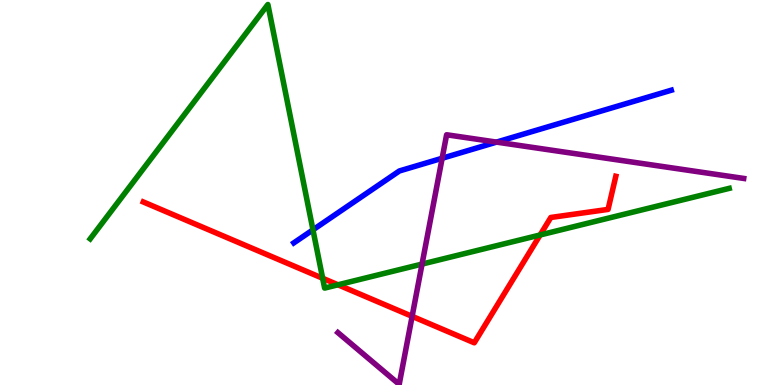[{'lines': ['blue', 'red'], 'intersections': []}, {'lines': ['green', 'red'], 'intersections': [{'x': 4.16, 'y': 2.77}, {'x': 4.36, 'y': 2.6}, {'x': 6.97, 'y': 3.9}]}, {'lines': ['purple', 'red'], 'intersections': [{'x': 5.32, 'y': 1.78}]}, {'lines': ['blue', 'green'], 'intersections': [{'x': 4.04, 'y': 4.03}]}, {'lines': ['blue', 'purple'], 'intersections': [{'x': 5.71, 'y': 5.89}, {'x': 6.41, 'y': 6.31}]}, {'lines': ['green', 'purple'], 'intersections': [{'x': 5.45, 'y': 3.14}]}]